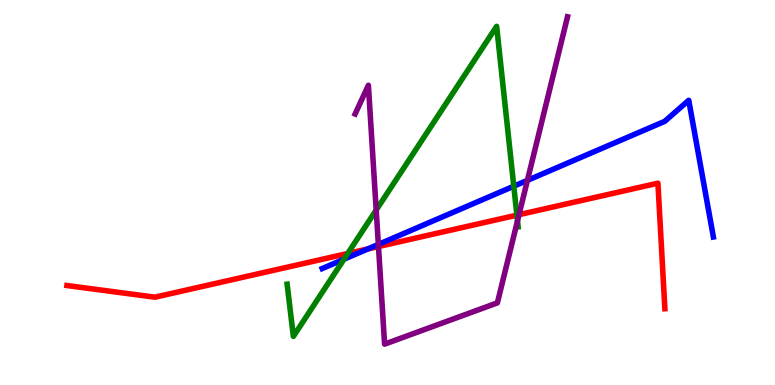[{'lines': ['blue', 'red'], 'intersections': [{'x': 4.75, 'y': 3.53}]}, {'lines': ['green', 'red'], 'intersections': [{'x': 4.49, 'y': 3.42}, {'x': 6.67, 'y': 4.41}]}, {'lines': ['purple', 'red'], 'intersections': [{'x': 4.88, 'y': 3.6}, {'x': 6.7, 'y': 4.42}]}, {'lines': ['blue', 'green'], 'intersections': [{'x': 4.44, 'y': 3.27}, {'x': 6.63, 'y': 5.16}]}, {'lines': ['blue', 'purple'], 'intersections': [{'x': 4.88, 'y': 3.65}, {'x': 6.81, 'y': 5.32}]}, {'lines': ['green', 'purple'], 'intersections': [{'x': 4.85, 'y': 4.54}, {'x': 6.68, 'y': 4.26}]}]